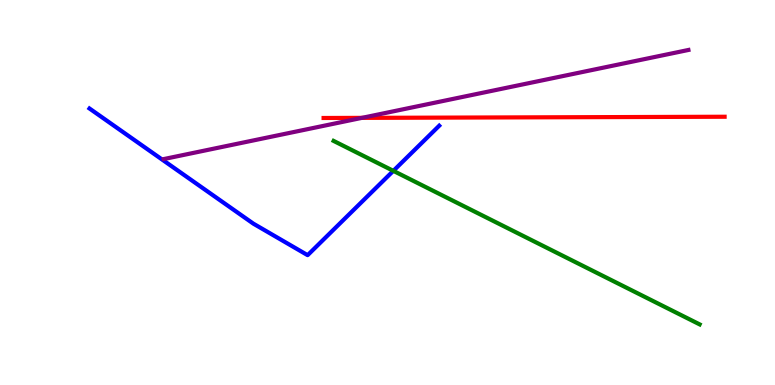[{'lines': ['blue', 'red'], 'intersections': []}, {'lines': ['green', 'red'], 'intersections': []}, {'lines': ['purple', 'red'], 'intersections': [{'x': 4.67, 'y': 6.94}]}, {'lines': ['blue', 'green'], 'intersections': [{'x': 5.08, 'y': 5.56}]}, {'lines': ['blue', 'purple'], 'intersections': []}, {'lines': ['green', 'purple'], 'intersections': []}]